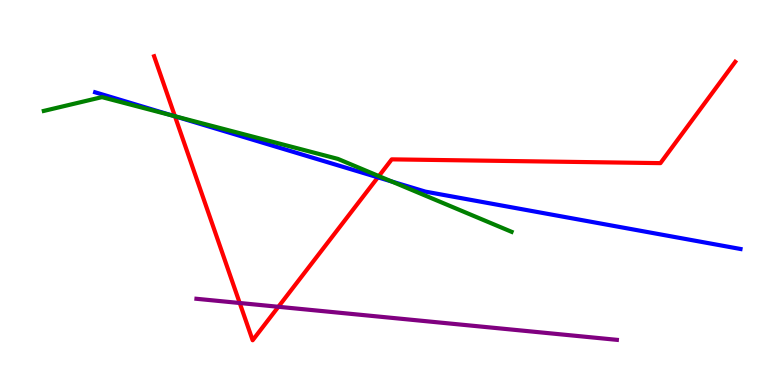[{'lines': ['blue', 'red'], 'intersections': [{'x': 2.26, 'y': 6.98}, {'x': 4.88, 'y': 5.39}]}, {'lines': ['green', 'red'], 'intersections': [{'x': 2.26, 'y': 6.98}, {'x': 4.89, 'y': 5.43}]}, {'lines': ['purple', 'red'], 'intersections': [{'x': 3.09, 'y': 2.13}, {'x': 3.59, 'y': 2.03}]}, {'lines': ['blue', 'green'], 'intersections': [{'x': 2.24, 'y': 6.99}, {'x': 5.05, 'y': 5.29}]}, {'lines': ['blue', 'purple'], 'intersections': []}, {'lines': ['green', 'purple'], 'intersections': []}]